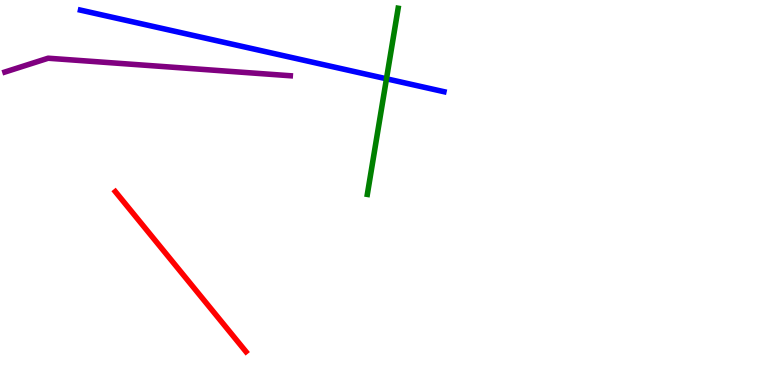[{'lines': ['blue', 'red'], 'intersections': []}, {'lines': ['green', 'red'], 'intersections': []}, {'lines': ['purple', 'red'], 'intersections': []}, {'lines': ['blue', 'green'], 'intersections': [{'x': 4.99, 'y': 7.95}]}, {'lines': ['blue', 'purple'], 'intersections': []}, {'lines': ['green', 'purple'], 'intersections': []}]